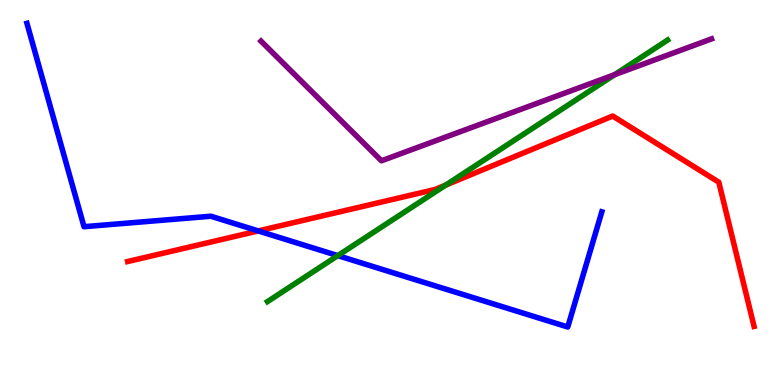[{'lines': ['blue', 'red'], 'intersections': [{'x': 3.33, 'y': 4.0}]}, {'lines': ['green', 'red'], 'intersections': [{'x': 5.75, 'y': 5.19}]}, {'lines': ['purple', 'red'], 'intersections': []}, {'lines': ['blue', 'green'], 'intersections': [{'x': 4.36, 'y': 3.36}]}, {'lines': ['blue', 'purple'], 'intersections': []}, {'lines': ['green', 'purple'], 'intersections': [{'x': 7.93, 'y': 8.06}]}]